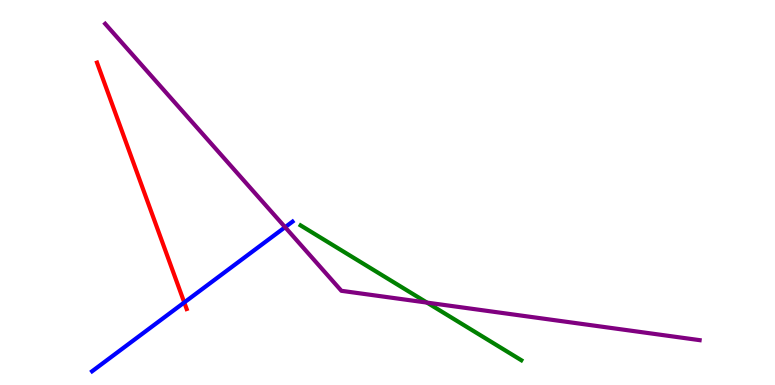[{'lines': ['blue', 'red'], 'intersections': [{'x': 2.38, 'y': 2.14}]}, {'lines': ['green', 'red'], 'intersections': []}, {'lines': ['purple', 'red'], 'intersections': []}, {'lines': ['blue', 'green'], 'intersections': []}, {'lines': ['blue', 'purple'], 'intersections': [{'x': 3.68, 'y': 4.1}]}, {'lines': ['green', 'purple'], 'intersections': [{'x': 5.51, 'y': 2.14}]}]